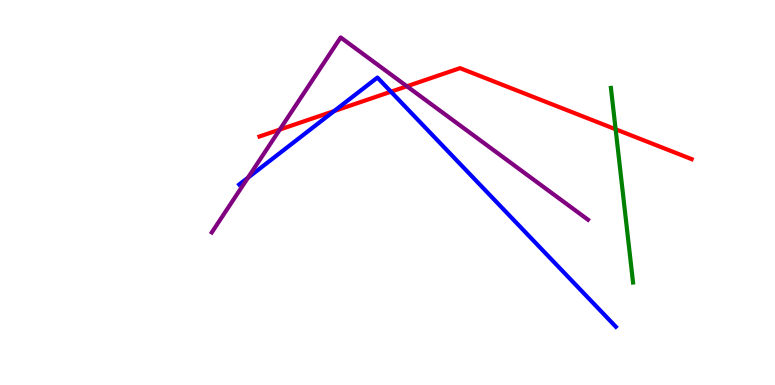[{'lines': ['blue', 'red'], 'intersections': [{'x': 4.31, 'y': 7.12}, {'x': 5.04, 'y': 7.62}]}, {'lines': ['green', 'red'], 'intersections': [{'x': 7.94, 'y': 6.64}]}, {'lines': ['purple', 'red'], 'intersections': [{'x': 3.61, 'y': 6.63}, {'x': 5.25, 'y': 7.76}]}, {'lines': ['blue', 'green'], 'intersections': []}, {'lines': ['blue', 'purple'], 'intersections': [{'x': 3.2, 'y': 5.38}]}, {'lines': ['green', 'purple'], 'intersections': []}]